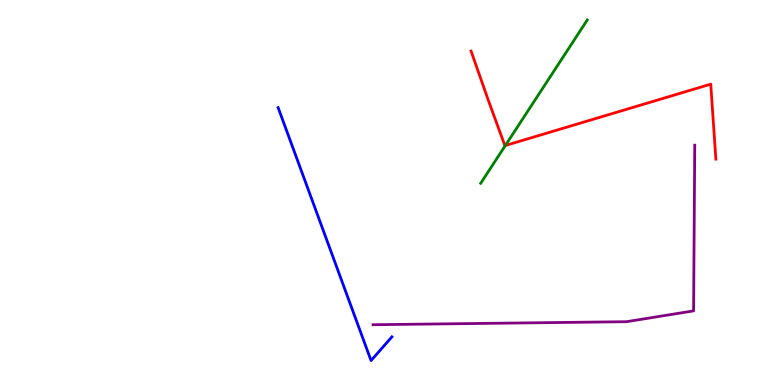[{'lines': ['blue', 'red'], 'intersections': []}, {'lines': ['green', 'red'], 'intersections': [{'x': 6.52, 'y': 6.22}]}, {'lines': ['purple', 'red'], 'intersections': []}, {'lines': ['blue', 'green'], 'intersections': []}, {'lines': ['blue', 'purple'], 'intersections': []}, {'lines': ['green', 'purple'], 'intersections': []}]